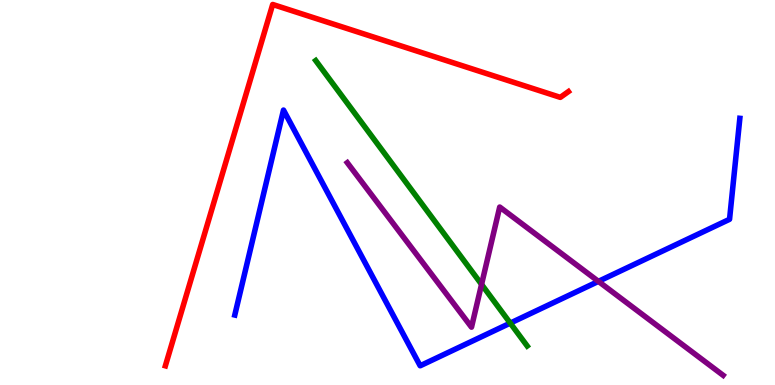[{'lines': ['blue', 'red'], 'intersections': []}, {'lines': ['green', 'red'], 'intersections': []}, {'lines': ['purple', 'red'], 'intersections': []}, {'lines': ['blue', 'green'], 'intersections': [{'x': 6.58, 'y': 1.61}]}, {'lines': ['blue', 'purple'], 'intersections': [{'x': 7.72, 'y': 2.69}]}, {'lines': ['green', 'purple'], 'intersections': [{'x': 6.21, 'y': 2.61}]}]